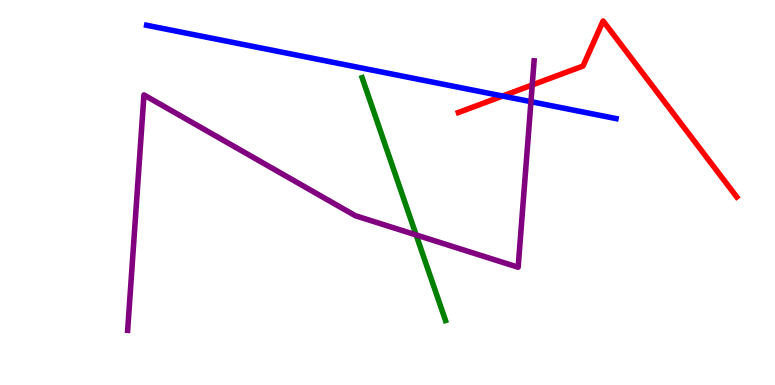[{'lines': ['blue', 'red'], 'intersections': [{'x': 6.49, 'y': 7.51}]}, {'lines': ['green', 'red'], 'intersections': []}, {'lines': ['purple', 'red'], 'intersections': [{'x': 6.87, 'y': 7.79}]}, {'lines': ['blue', 'green'], 'intersections': []}, {'lines': ['blue', 'purple'], 'intersections': [{'x': 6.85, 'y': 7.36}]}, {'lines': ['green', 'purple'], 'intersections': [{'x': 5.37, 'y': 3.9}]}]